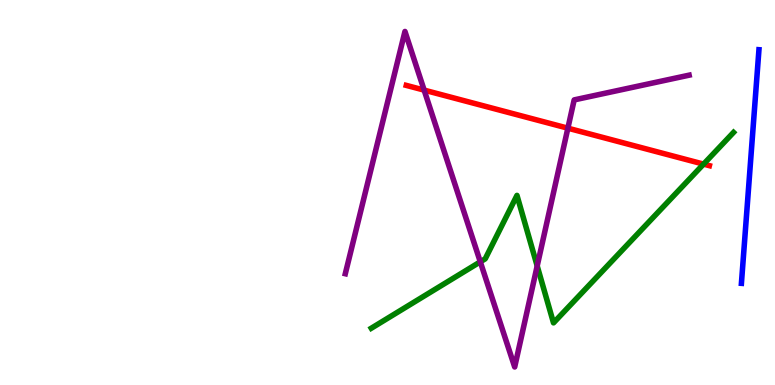[{'lines': ['blue', 'red'], 'intersections': []}, {'lines': ['green', 'red'], 'intersections': [{'x': 9.08, 'y': 5.74}]}, {'lines': ['purple', 'red'], 'intersections': [{'x': 5.47, 'y': 7.66}, {'x': 7.33, 'y': 6.67}]}, {'lines': ['blue', 'green'], 'intersections': []}, {'lines': ['blue', 'purple'], 'intersections': []}, {'lines': ['green', 'purple'], 'intersections': [{'x': 6.2, 'y': 3.2}, {'x': 6.93, 'y': 3.09}]}]